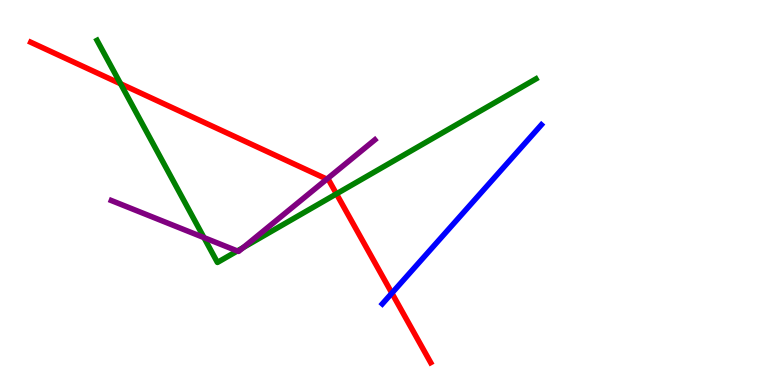[{'lines': ['blue', 'red'], 'intersections': [{'x': 5.06, 'y': 2.39}]}, {'lines': ['green', 'red'], 'intersections': [{'x': 1.56, 'y': 7.82}, {'x': 4.34, 'y': 4.96}]}, {'lines': ['purple', 'red'], 'intersections': [{'x': 4.22, 'y': 5.35}]}, {'lines': ['blue', 'green'], 'intersections': []}, {'lines': ['blue', 'purple'], 'intersections': []}, {'lines': ['green', 'purple'], 'intersections': [{'x': 2.63, 'y': 3.83}, {'x': 3.06, 'y': 3.48}, {'x': 3.14, 'y': 3.57}]}]